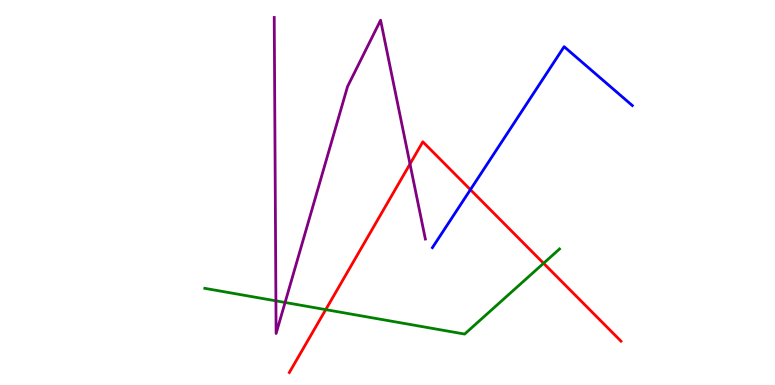[{'lines': ['blue', 'red'], 'intersections': [{'x': 6.07, 'y': 5.07}]}, {'lines': ['green', 'red'], 'intersections': [{'x': 4.2, 'y': 1.96}, {'x': 7.01, 'y': 3.16}]}, {'lines': ['purple', 'red'], 'intersections': [{'x': 5.29, 'y': 5.74}]}, {'lines': ['blue', 'green'], 'intersections': []}, {'lines': ['blue', 'purple'], 'intersections': []}, {'lines': ['green', 'purple'], 'intersections': [{'x': 3.56, 'y': 2.19}, {'x': 3.68, 'y': 2.14}]}]